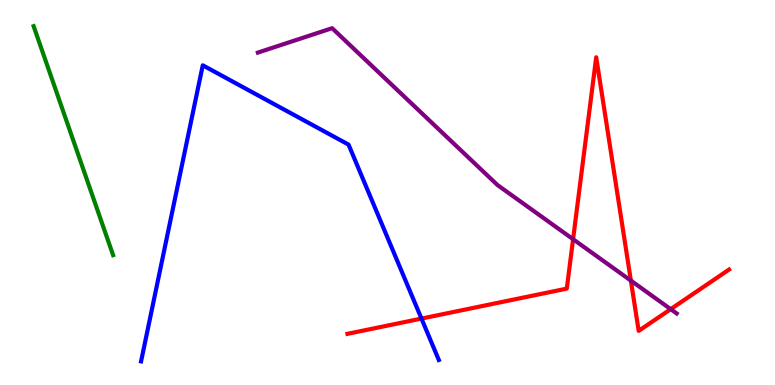[{'lines': ['blue', 'red'], 'intersections': [{'x': 5.44, 'y': 1.73}]}, {'lines': ['green', 'red'], 'intersections': []}, {'lines': ['purple', 'red'], 'intersections': [{'x': 7.39, 'y': 3.79}, {'x': 8.14, 'y': 2.71}, {'x': 8.65, 'y': 1.97}]}, {'lines': ['blue', 'green'], 'intersections': []}, {'lines': ['blue', 'purple'], 'intersections': []}, {'lines': ['green', 'purple'], 'intersections': []}]